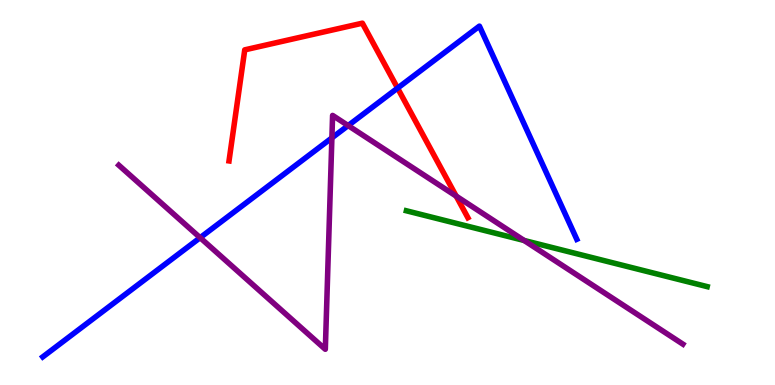[{'lines': ['blue', 'red'], 'intersections': [{'x': 5.13, 'y': 7.71}]}, {'lines': ['green', 'red'], 'intersections': []}, {'lines': ['purple', 'red'], 'intersections': [{'x': 5.89, 'y': 4.91}]}, {'lines': ['blue', 'green'], 'intersections': []}, {'lines': ['blue', 'purple'], 'intersections': [{'x': 2.58, 'y': 3.83}, {'x': 4.28, 'y': 6.42}, {'x': 4.49, 'y': 6.74}]}, {'lines': ['green', 'purple'], 'intersections': [{'x': 6.76, 'y': 3.75}]}]